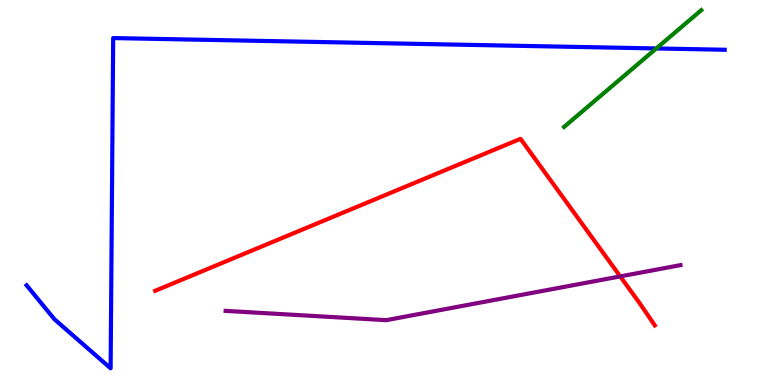[{'lines': ['blue', 'red'], 'intersections': []}, {'lines': ['green', 'red'], 'intersections': []}, {'lines': ['purple', 'red'], 'intersections': [{'x': 8.0, 'y': 2.82}]}, {'lines': ['blue', 'green'], 'intersections': [{'x': 8.47, 'y': 8.74}]}, {'lines': ['blue', 'purple'], 'intersections': []}, {'lines': ['green', 'purple'], 'intersections': []}]